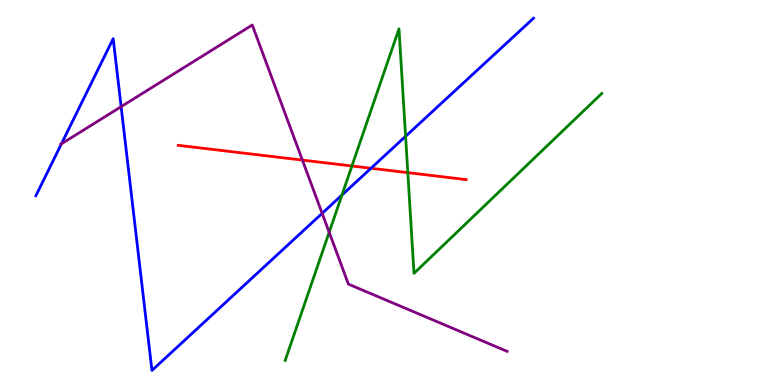[{'lines': ['blue', 'red'], 'intersections': [{'x': 4.79, 'y': 5.63}]}, {'lines': ['green', 'red'], 'intersections': [{'x': 4.54, 'y': 5.69}, {'x': 5.26, 'y': 5.52}]}, {'lines': ['purple', 'red'], 'intersections': [{'x': 3.9, 'y': 5.84}]}, {'lines': ['blue', 'green'], 'intersections': [{'x': 4.41, 'y': 4.93}, {'x': 5.23, 'y': 6.46}]}, {'lines': ['blue', 'purple'], 'intersections': [{'x': 0.793, 'y': 6.26}, {'x': 1.56, 'y': 7.23}, {'x': 4.16, 'y': 4.46}]}, {'lines': ['green', 'purple'], 'intersections': [{'x': 4.25, 'y': 3.97}]}]